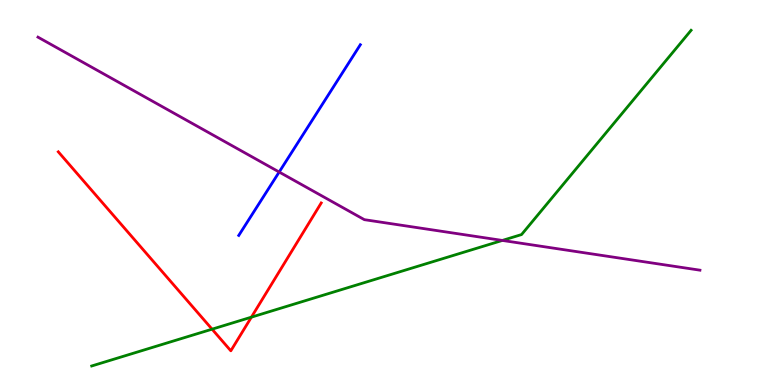[{'lines': ['blue', 'red'], 'intersections': []}, {'lines': ['green', 'red'], 'intersections': [{'x': 2.74, 'y': 1.45}, {'x': 3.24, 'y': 1.76}]}, {'lines': ['purple', 'red'], 'intersections': []}, {'lines': ['blue', 'green'], 'intersections': []}, {'lines': ['blue', 'purple'], 'intersections': [{'x': 3.6, 'y': 5.53}]}, {'lines': ['green', 'purple'], 'intersections': [{'x': 6.48, 'y': 3.75}]}]